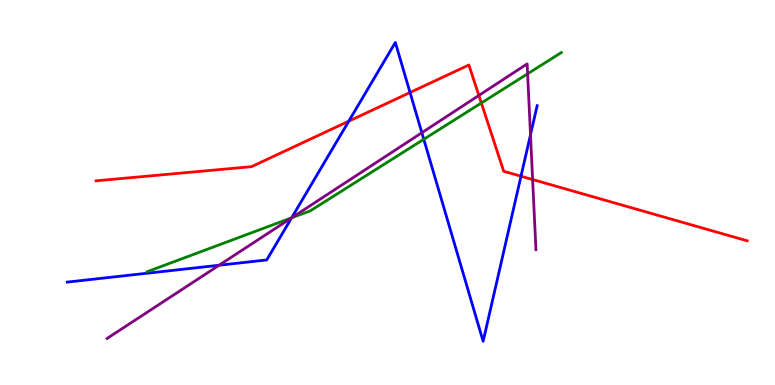[{'lines': ['blue', 'red'], 'intersections': [{'x': 4.5, 'y': 6.85}, {'x': 5.29, 'y': 7.6}, {'x': 6.72, 'y': 5.42}]}, {'lines': ['green', 'red'], 'intersections': [{'x': 6.21, 'y': 7.33}]}, {'lines': ['purple', 'red'], 'intersections': [{'x': 6.18, 'y': 7.52}, {'x': 6.87, 'y': 5.34}]}, {'lines': ['blue', 'green'], 'intersections': [{'x': 3.76, 'y': 4.34}, {'x': 5.47, 'y': 6.38}]}, {'lines': ['blue', 'purple'], 'intersections': [{'x': 2.83, 'y': 3.11}, {'x': 3.76, 'y': 4.34}, {'x': 5.44, 'y': 6.55}, {'x': 6.85, 'y': 6.5}]}, {'lines': ['green', 'purple'], 'intersections': [{'x': 3.76, 'y': 4.34}, {'x': 6.81, 'y': 8.08}]}]